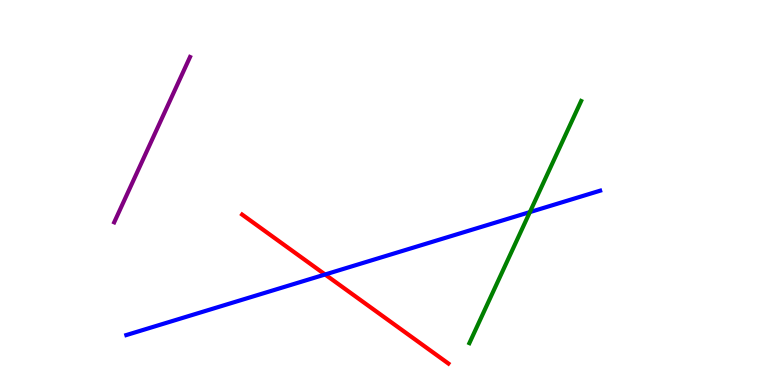[{'lines': ['blue', 'red'], 'intersections': [{'x': 4.19, 'y': 2.87}]}, {'lines': ['green', 'red'], 'intersections': []}, {'lines': ['purple', 'red'], 'intersections': []}, {'lines': ['blue', 'green'], 'intersections': [{'x': 6.84, 'y': 4.49}]}, {'lines': ['blue', 'purple'], 'intersections': []}, {'lines': ['green', 'purple'], 'intersections': []}]